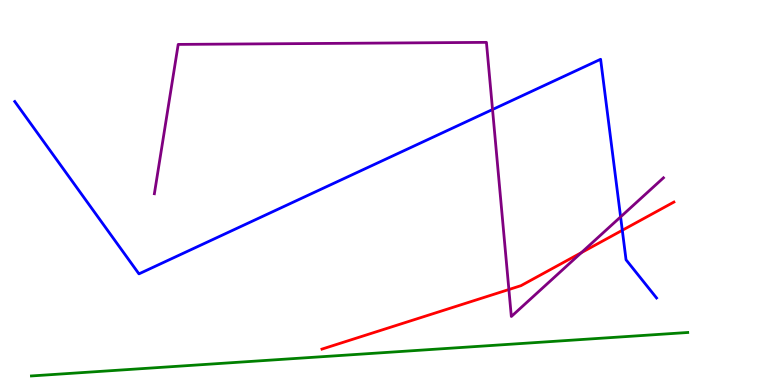[{'lines': ['blue', 'red'], 'intersections': [{'x': 8.03, 'y': 4.02}]}, {'lines': ['green', 'red'], 'intersections': []}, {'lines': ['purple', 'red'], 'intersections': [{'x': 6.57, 'y': 2.48}, {'x': 7.5, 'y': 3.44}]}, {'lines': ['blue', 'green'], 'intersections': []}, {'lines': ['blue', 'purple'], 'intersections': [{'x': 6.36, 'y': 7.16}, {'x': 8.01, 'y': 4.37}]}, {'lines': ['green', 'purple'], 'intersections': []}]